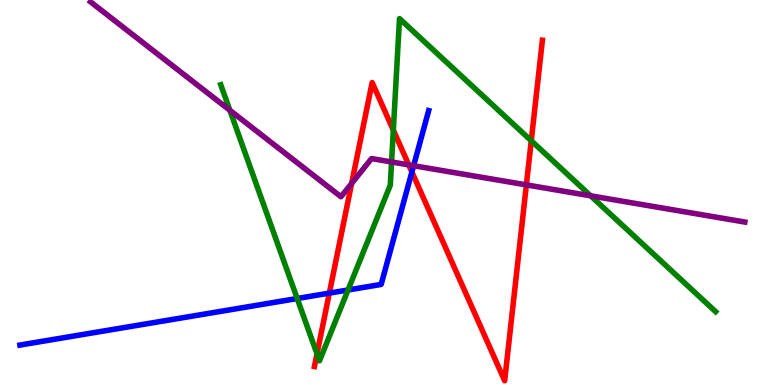[{'lines': ['blue', 'red'], 'intersections': [{'x': 4.25, 'y': 2.39}, {'x': 5.31, 'y': 5.53}]}, {'lines': ['green', 'red'], 'intersections': [{'x': 4.09, 'y': 0.809}, {'x': 5.08, 'y': 6.62}, {'x': 6.85, 'y': 6.34}]}, {'lines': ['purple', 'red'], 'intersections': [{'x': 4.54, 'y': 5.24}, {'x': 5.27, 'y': 5.72}, {'x': 6.79, 'y': 5.2}]}, {'lines': ['blue', 'green'], 'intersections': [{'x': 3.83, 'y': 2.25}, {'x': 4.49, 'y': 2.47}]}, {'lines': ['blue', 'purple'], 'intersections': [{'x': 5.34, 'y': 5.7}]}, {'lines': ['green', 'purple'], 'intersections': [{'x': 2.97, 'y': 7.14}, {'x': 5.05, 'y': 5.79}, {'x': 7.62, 'y': 4.91}]}]